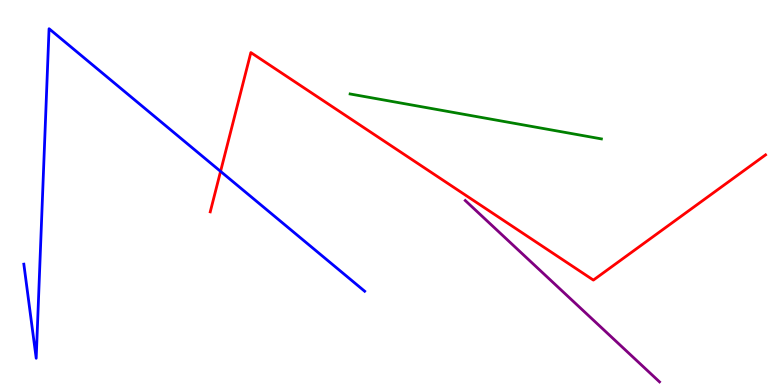[{'lines': ['blue', 'red'], 'intersections': [{'x': 2.85, 'y': 5.55}]}, {'lines': ['green', 'red'], 'intersections': []}, {'lines': ['purple', 'red'], 'intersections': []}, {'lines': ['blue', 'green'], 'intersections': []}, {'lines': ['blue', 'purple'], 'intersections': []}, {'lines': ['green', 'purple'], 'intersections': []}]